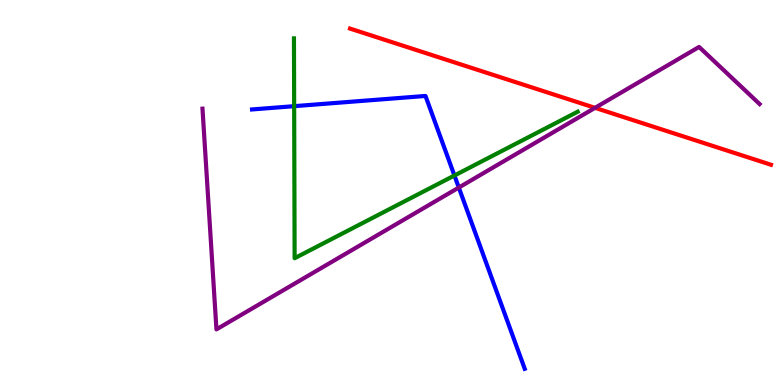[{'lines': ['blue', 'red'], 'intersections': []}, {'lines': ['green', 'red'], 'intersections': []}, {'lines': ['purple', 'red'], 'intersections': [{'x': 7.68, 'y': 7.2}]}, {'lines': ['blue', 'green'], 'intersections': [{'x': 3.8, 'y': 7.24}, {'x': 5.86, 'y': 5.44}]}, {'lines': ['blue', 'purple'], 'intersections': [{'x': 5.92, 'y': 5.13}]}, {'lines': ['green', 'purple'], 'intersections': []}]